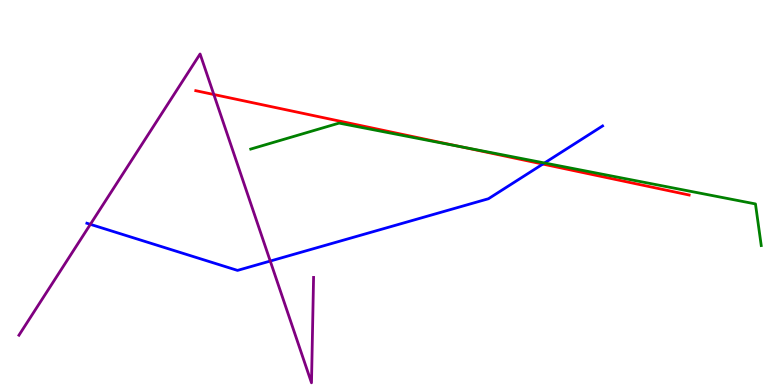[{'lines': ['blue', 'red'], 'intersections': [{'x': 7.0, 'y': 5.74}]}, {'lines': ['green', 'red'], 'intersections': [{'x': 5.94, 'y': 6.19}]}, {'lines': ['purple', 'red'], 'intersections': [{'x': 2.76, 'y': 7.55}]}, {'lines': ['blue', 'green'], 'intersections': [{'x': 7.03, 'y': 5.77}]}, {'lines': ['blue', 'purple'], 'intersections': [{'x': 1.17, 'y': 4.17}, {'x': 3.49, 'y': 3.22}]}, {'lines': ['green', 'purple'], 'intersections': []}]